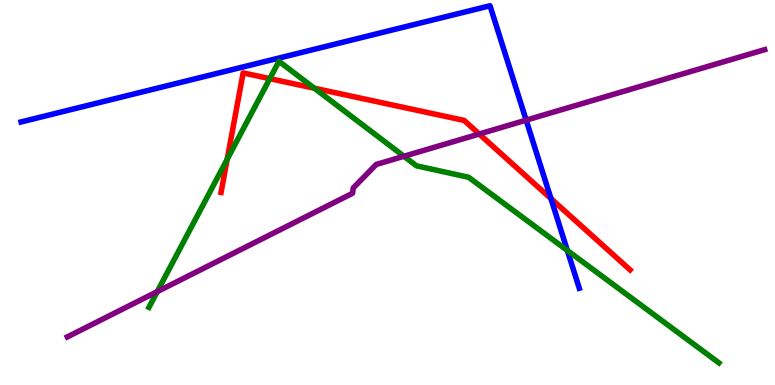[{'lines': ['blue', 'red'], 'intersections': [{'x': 7.11, 'y': 4.84}]}, {'lines': ['green', 'red'], 'intersections': [{'x': 2.93, 'y': 5.86}, {'x': 3.48, 'y': 7.96}, {'x': 4.06, 'y': 7.71}]}, {'lines': ['purple', 'red'], 'intersections': [{'x': 6.18, 'y': 6.52}]}, {'lines': ['blue', 'green'], 'intersections': [{'x': 7.32, 'y': 3.49}]}, {'lines': ['blue', 'purple'], 'intersections': [{'x': 6.79, 'y': 6.88}]}, {'lines': ['green', 'purple'], 'intersections': [{'x': 2.03, 'y': 2.43}, {'x': 5.21, 'y': 5.94}]}]